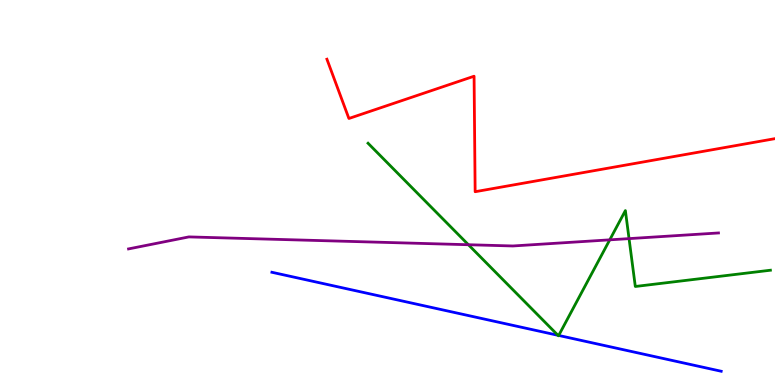[{'lines': ['blue', 'red'], 'intersections': []}, {'lines': ['green', 'red'], 'intersections': []}, {'lines': ['purple', 'red'], 'intersections': []}, {'lines': ['blue', 'green'], 'intersections': [{'x': 7.2, 'y': 1.29}, {'x': 7.21, 'y': 1.29}]}, {'lines': ['blue', 'purple'], 'intersections': []}, {'lines': ['green', 'purple'], 'intersections': [{'x': 6.04, 'y': 3.64}, {'x': 7.87, 'y': 3.77}, {'x': 8.12, 'y': 3.8}]}]